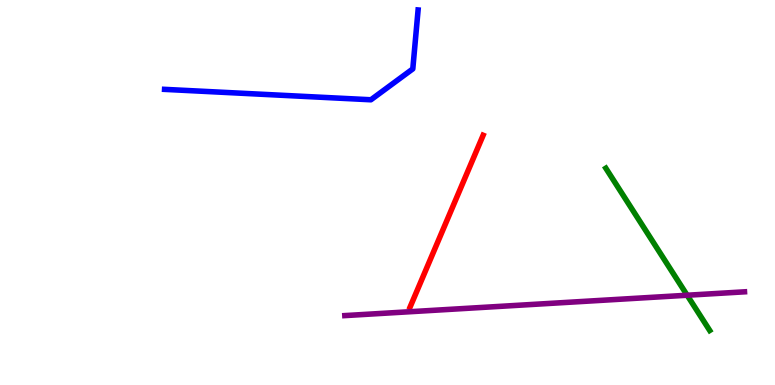[{'lines': ['blue', 'red'], 'intersections': []}, {'lines': ['green', 'red'], 'intersections': []}, {'lines': ['purple', 'red'], 'intersections': []}, {'lines': ['blue', 'green'], 'intersections': []}, {'lines': ['blue', 'purple'], 'intersections': []}, {'lines': ['green', 'purple'], 'intersections': [{'x': 8.87, 'y': 2.33}]}]